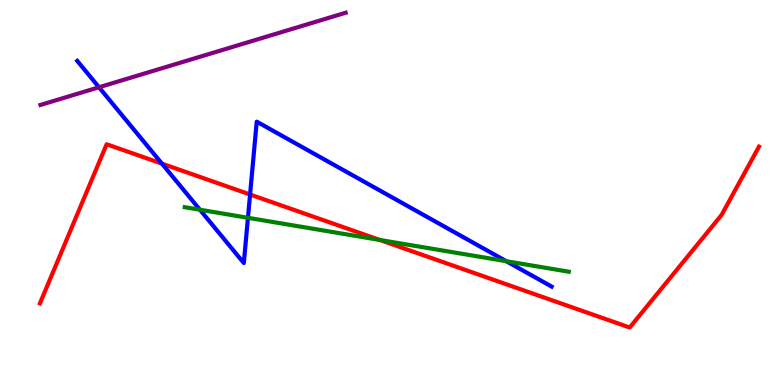[{'lines': ['blue', 'red'], 'intersections': [{'x': 2.09, 'y': 5.75}, {'x': 3.23, 'y': 4.95}]}, {'lines': ['green', 'red'], 'intersections': [{'x': 4.9, 'y': 3.77}]}, {'lines': ['purple', 'red'], 'intersections': []}, {'lines': ['blue', 'green'], 'intersections': [{'x': 2.58, 'y': 4.55}, {'x': 3.2, 'y': 4.34}, {'x': 6.53, 'y': 3.22}]}, {'lines': ['blue', 'purple'], 'intersections': [{'x': 1.28, 'y': 7.73}]}, {'lines': ['green', 'purple'], 'intersections': []}]